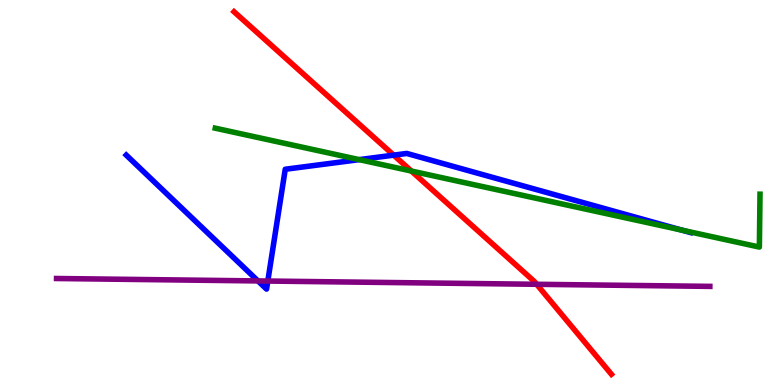[{'lines': ['blue', 'red'], 'intersections': [{'x': 5.08, 'y': 5.97}]}, {'lines': ['green', 'red'], 'intersections': [{'x': 5.31, 'y': 5.56}]}, {'lines': ['purple', 'red'], 'intersections': [{'x': 6.92, 'y': 2.62}]}, {'lines': ['blue', 'green'], 'intersections': [{'x': 4.64, 'y': 5.85}, {'x': 8.8, 'y': 4.02}]}, {'lines': ['blue', 'purple'], 'intersections': [{'x': 3.33, 'y': 2.7}, {'x': 3.46, 'y': 2.7}]}, {'lines': ['green', 'purple'], 'intersections': []}]